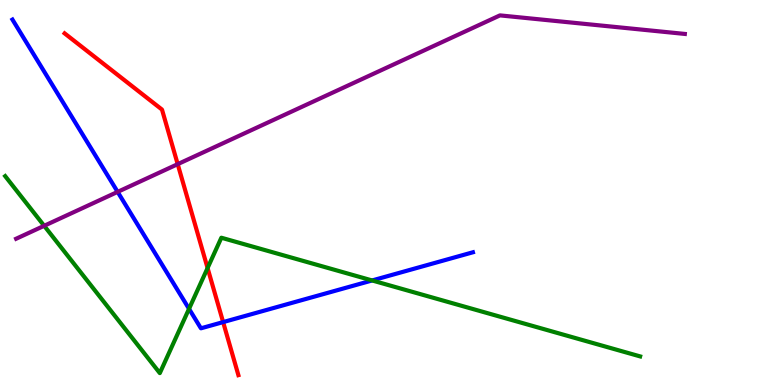[{'lines': ['blue', 'red'], 'intersections': [{'x': 2.88, 'y': 1.63}]}, {'lines': ['green', 'red'], 'intersections': [{'x': 2.68, 'y': 3.04}]}, {'lines': ['purple', 'red'], 'intersections': [{'x': 2.29, 'y': 5.74}]}, {'lines': ['blue', 'green'], 'intersections': [{'x': 2.44, 'y': 1.98}, {'x': 4.8, 'y': 2.72}]}, {'lines': ['blue', 'purple'], 'intersections': [{'x': 1.52, 'y': 5.02}]}, {'lines': ['green', 'purple'], 'intersections': [{'x': 0.57, 'y': 4.14}]}]